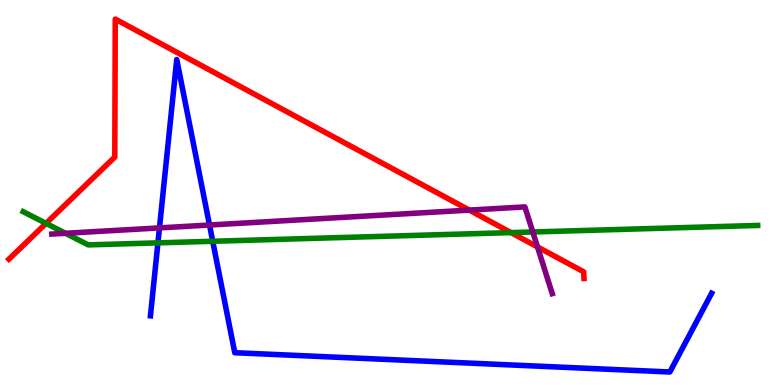[{'lines': ['blue', 'red'], 'intersections': []}, {'lines': ['green', 'red'], 'intersections': [{'x': 0.594, 'y': 4.2}, {'x': 6.59, 'y': 3.96}]}, {'lines': ['purple', 'red'], 'intersections': [{'x': 6.06, 'y': 4.54}, {'x': 6.94, 'y': 3.59}]}, {'lines': ['blue', 'green'], 'intersections': [{'x': 2.04, 'y': 3.69}, {'x': 2.74, 'y': 3.73}]}, {'lines': ['blue', 'purple'], 'intersections': [{'x': 2.06, 'y': 4.08}, {'x': 2.7, 'y': 4.16}]}, {'lines': ['green', 'purple'], 'intersections': [{'x': 0.845, 'y': 3.94}, {'x': 6.87, 'y': 3.97}]}]